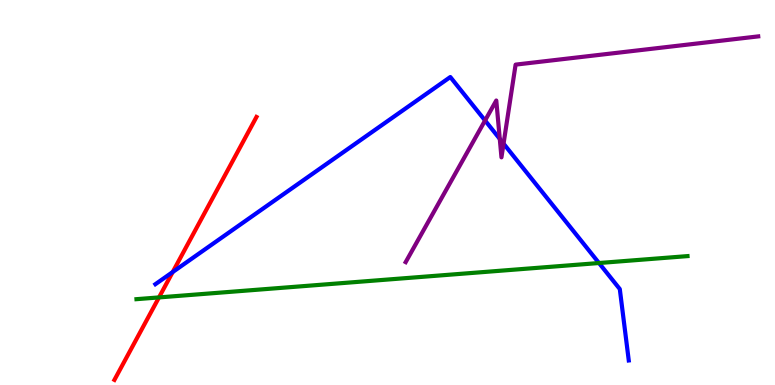[{'lines': ['blue', 'red'], 'intersections': [{'x': 2.23, 'y': 2.93}]}, {'lines': ['green', 'red'], 'intersections': [{'x': 2.05, 'y': 2.27}]}, {'lines': ['purple', 'red'], 'intersections': []}, {'lines': ['blue', 'green'], 'intersections': [{'x': 7.73, 'y': 3.17}]}, {'lines': ['blue', 'purple'], 'intersections': [{'x': 6.26, 'y': 6.87}, {'x': 6.45, 'y': 6.39}, {'x': 6.5, 'y': 6.27}]}, {'lines': ['green', 'purple'], 'intersections': []}]